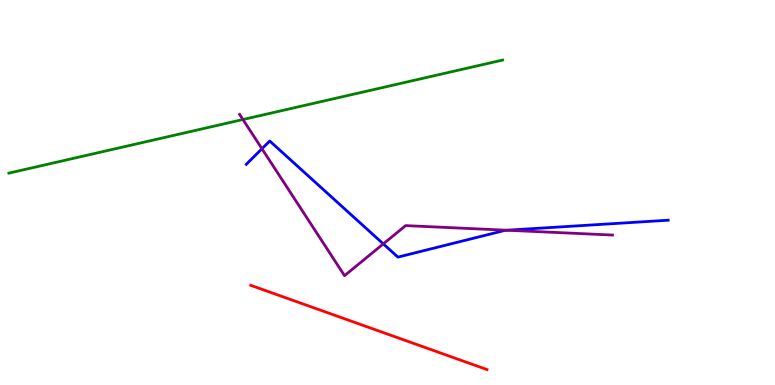[{'lines': ['blue', 'red'], 'intersections': []}, {'lines': ['green', 'red'], 'intersections': []}, {'lines': ['purple', 'red'], 'intersections': []}, {'lines': ['blue', 'green'], 'intersections': []}, {'lines': ['blue', 'purple'], 'intersections': [{'x': 3.38, 'y': 6.14}, {'x': 4.95, 'y': 3.67}, {'x': 6.54, 'y': 4.02}]}, {'lines': ['green', 'purple'], 'intersections': [{'x': 3.13, 'y': 6.9}]}]